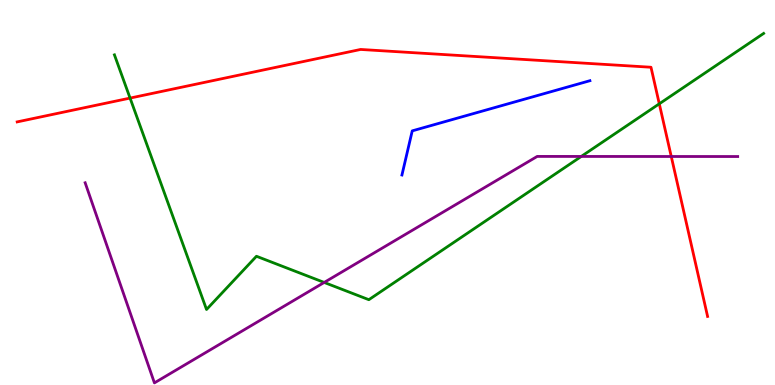[{'lines': ['blue', 'red'], 'intersections': []}, {'lines': ['green', 'red'], 'intersections': [{'x': 1.68, 'y': 7.45}, {'x': 8.51, 'y': 7.3}]}, {'lines': ['purple', 'red'], 'intersections': [{'x': 8.66, 'y': 5.94}]}, {'lines': ['blue', 'green'], 'intersections': []}, {'lines': ['blue', 'purple'], 'intersections': []}, {'lines': ['green', 'purple'], 'intersections': [{'x': 4.18, 'y': 2.66}, {'x': 7.5, 'y': 5.94}]}]